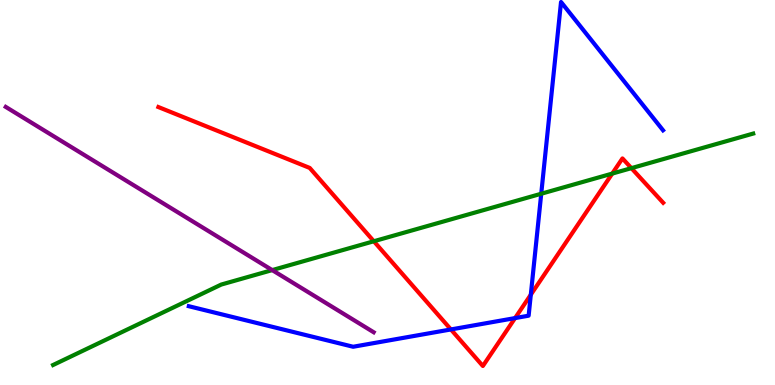[{'lines': ['blue', 'red'], 'intersections': [{'x': 5.82, 'y': 1.44}, {'x': 6.65, 'y': 1.74}, {'x': 6.85, 'y': 2.35}]}, {'lines': ['green', 'red'], 'intersections': [{'x': 4.82, 'y': 3.73}, {'x': 7.9, 'y': 5.49}, {'x': 8.15, 'y': 5.63}]}, {'lines': ['purple', 'red'], 'intersections': []}, {'lines': ['blue', 'green'], 'intersections': [{'x': 6.98, 'y': 4.97}]}, {'lines': ['blue', 'purple'], 'intersections': []}, {'lines': ['green', 'purple'], 'intersections': [{'x': 3.51, 'y': 2.98}]}]